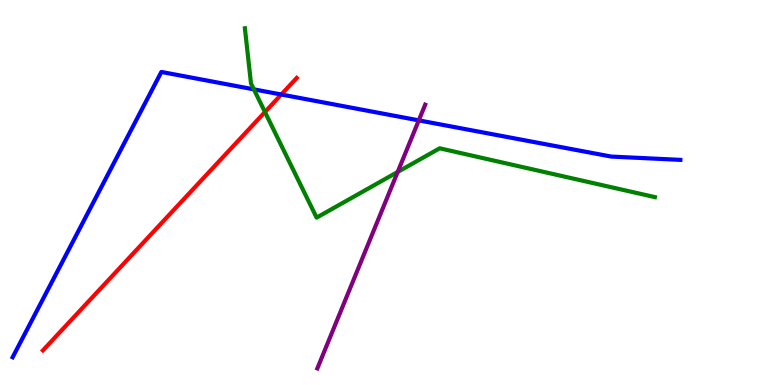[{'lines': ['blue', 'red'], 'intersections': [{'x': 3.63, 'y': 7.55}]}, {'lines': ['green', 'red'], 'intersections': [{'x': 3.42, 'y': 7.09}]}, {'lines': ['purple', 'red'], 'intersections': []}, {'lines': ['blue', 'green'], 'intersections': [{'x': 3.28, 'y': 7.68}]}, {'lines': ['blue', 'purple'], 'intersections': [{'x': 5.4, 'y': 6.87}]}, {'lines': ['green', 'purple'], 'intersections': [{'x': 5.13, 'y': 5.53}]}]